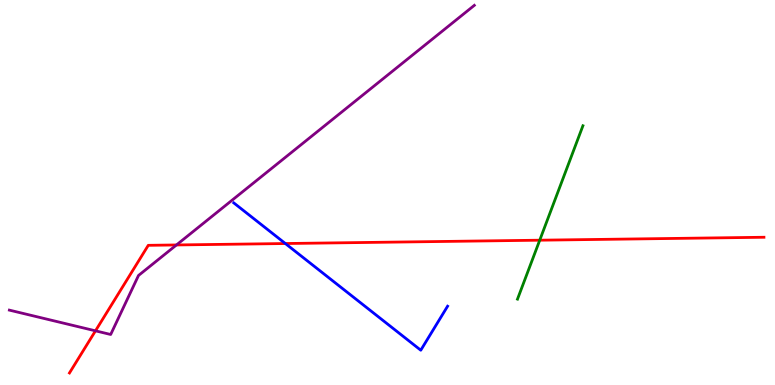[{'lines': ['blue', 'red'], 'intersections': [{'x': 3.68, 'y': 3.67}]}, {'lines': ['green', 'red'], 'intersections': [{'x': 6.96, 'y': 3.76}]}, {'lines': ['purple', 'red'], 'intersections': [{'x': 1.23, 'y': 1.41}, {'x': 2.28, 'y': 3.64}]}, {'lines': ['blue', 'green'], 'intersections': []}, {'lines': ['blue', 'purple'], 'intersections': []}, {'lines': ['green', 'purple'], 'intersections': []}]